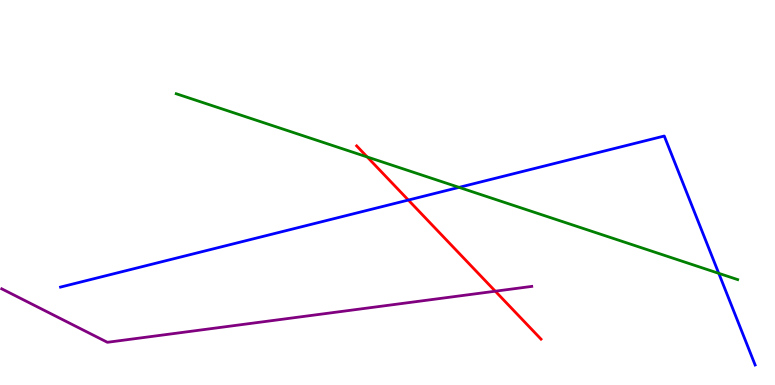[{'lines': ['blue', 'red'], 'intersections': [{'x': 5.27, 'y': 4.8}]}, {'lines': ['green', 'red'], 'intersections': [{'x': 4.74, 'y': 5.92}]}, {'lines': ['purple', 'red'], 'intersections': [{'x': 6.39, 'y': 2.44}]}, {'lines': ['blue', 'green'], 'intersections': [{'x': 5.92, 'y': 5.13}, {'x': 9.27, 'y': 2.9}]}, {'lines': ['blue', 'purple'], 'intersections': []}, {'lines': ['green', 'purple'], 'intersections': []}]